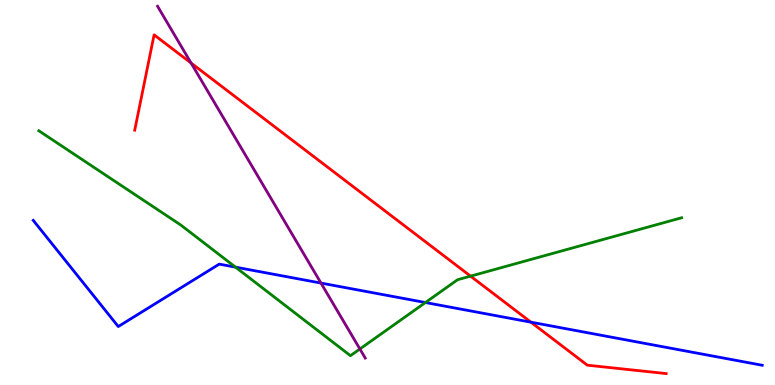[{'lines': ['blue', 'red'], 'intersections': [{'x': 6.85, 'y': 1.63}]}, {'lines': ['green', 'red'], 'intersections': [{'x': 6.07, 'y': 2.83}]}, {'lines': ['purple', 'red'], 'intersections': [{'x': 2.47, 'y': 8.36}]}, {'lines': ['blue', 'green'], 'intersections': [{'x': 3.04, 'y': 3.06}, {'x': 5.49, 'y': 2.14}]}, {'lines': ['blue', 'purple'], 'intersections': [{'x': 4.14, 'y': 2.65}]}, {'lines': ['green', 'purple'], 'intersections': [{'x': 4.64, 'y': 0.935}]}]